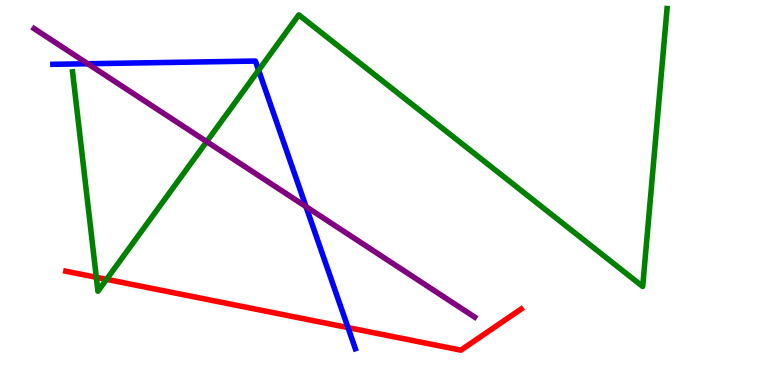[{'lines': ['blue', 'red'], 'intersections': [{'x': 4.49, 'y': 1.49}]}, {'lines': ['green', 'red'], 'intersections': [{'x': 1.24, 'y': 2.8}, {'x': 1.38, 'y': 2.74}]}, {'lines': ['purple', 'red'], 'intersections': []}, {'lines': ['blue', 'green'], 'intersections': [{'x': 3.34, 'y': 8.18}]}, {'lines': ['blue', 'purple'], 'intersections': [{'x': 1.13, 'y': 8.34}, {'x': 3.95, 'y': 4.63}]}, {'lines': ['green', 'purple'], 'intersections': [{'x': 2.67, 'y': 6.32}]}]